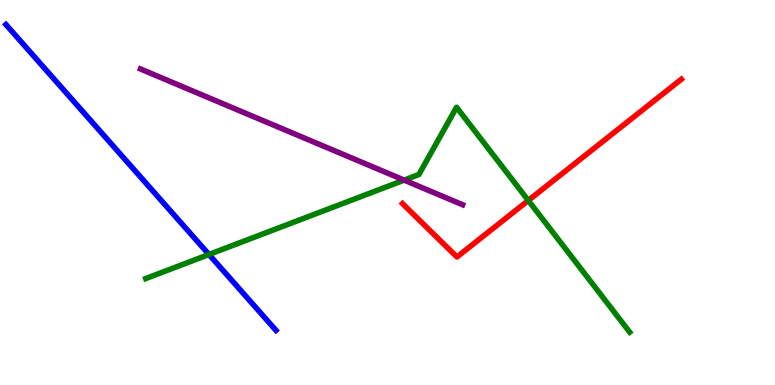[{'lines': ['blue', 'red'], 'intersections': []}, {'lines': ['green', 'red'], 'intersections': [{'x': 6.82, 'y': 4.79}]}, {'lines': ['purple', 'red'], 'intersections': []}, {'lines': ['blue', 'green'], 'intersections': [{'x': 2.7, 'y': 3.39}]}, {'lines': ['blue', 'purple'], 'intersections': []}, {'lines': ['green', 'purple'], 'intersections': [{'x': 5.21, 'y': 5.32}]}]